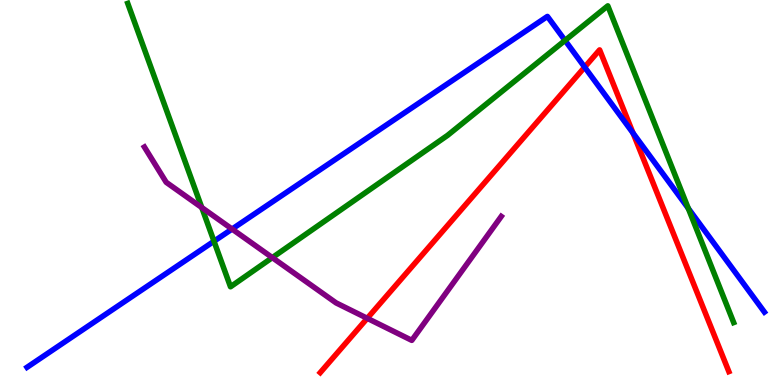[{'lines': ['blue', 'red'], 'intersections': [{'x': 7.54, 'y': 8.26}, {'x': 8.17, 'y': 6.54}]}, {'lines': ['green', 'red'], 'intersections': []}, {'lines': ['purple', 'red'], 'intersections': [{'x': 4.74, 'y': 1.73}]}, {'lines': ['blue', 'green'], 'intersections': [{'x': 2.76, 'y': 3.73}, {'x': 7.29, 'y': 8.95}, {'x': 8.88, 'y': 4.59}]}, {'lines': ['blue', 'purple'], 'intersections': [{'x': 2.99, 'y': 4.05}]}, {'lines': ['green', 'purple'], 'intersections': [{'x': 2.6, 'y': 4.61}, {'x': 3.51, 'y': 3.31}]}]